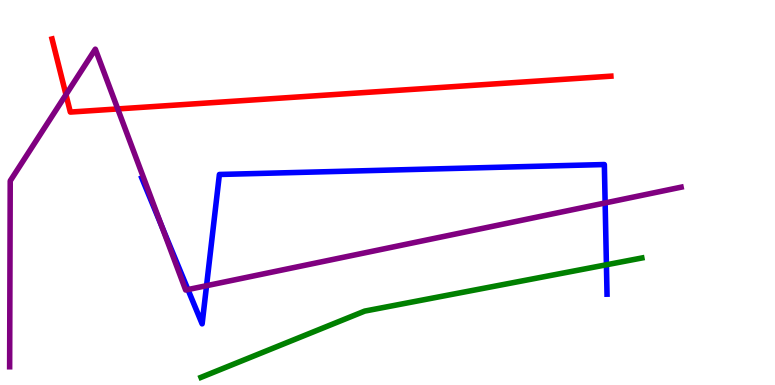[{'lines': ['blue', 'red'], 'intersections': []}, {'lines': ['green', 'red'], 'intersections': []}, {'lines': ['purple', 'red'], 'intersections': [{'x': 0.851, 'y': 7.54}, {'x': 1.52, 'y': 7.17}]}, {'lines': ['blue', 'green'], 'intersections': [{'x': 7.82, 'y': 3.12}]}, {'lines': ['blue', 'purple'], 'intersections': [{'x': 2.09, 'y': 4.13}, {'x': 2.43, 'y': 2.48}, {'x': 2.67, 'y': 2.58}, {'x': 7.81, 'y': 4.73}]}, {'lines': ['green', 'purple'], 'intersections': []}]